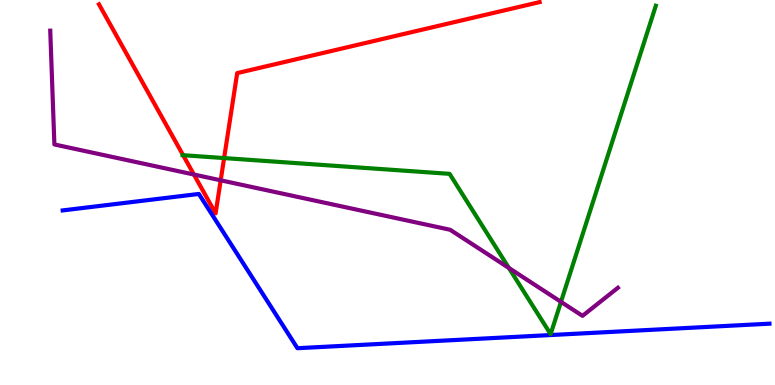[{'lines': ['blue', 'red'], 'intersections': []}, {'lines': ['green', 'red'], 'intersections': [{'x': 2.36, 'y': 5.97}, {'x': 2.89, 'y': 5.89}]}, {'lines': ['purple', 'red'], 'intersections': [{'x': 2.5, 'y': 5.47}, {'x': 2.85, 'y': 5.32}]}, {'lines': ['blue', 'green'], 'intersections': []}, {'lines': ['blue', 'purple'], 'intersections': []}, {'lines': ['green', 'purple'], 'intersections': [{'x': 6.57, 'y': 3.04}, {'x': 7.24, 'y': 2.16}]}]